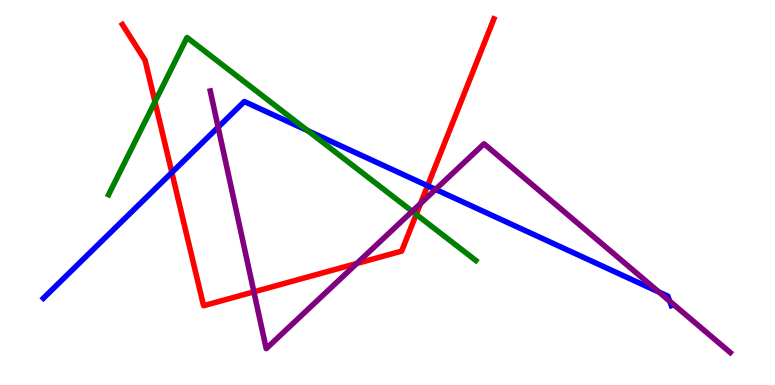[{'lines': ['blue', 'red'], 'intersections': [{'x': 2.22, 'y': 5.52}, {'x': 5.52, 'y': 5.18}]}, {'lines': ['green', 'red'], 'intersections': [{'x': 2.0, 'y': 7.36}, {'x': 5.37, 'y': 4.43}]}, {'lines': ['purple', 'red'], 'intersections': [{'x': 3.28, 'y': 2.42}, {'x': 4.6, 'y': 3.16}, {'x': 5.43, 'y': 4.71}]}, {'lines': ['blue', 'green'], 'intersections': [{'x': 3.97, 'y': 6.61}]}, {'lines': ['blue', 'purple'], 'intersections': [{'x': 2.81, 'y': 6.7}, {'x': 5.62, 'y': 5.08}, {'x': 8.5, 'y': 2.41}, {'x': 8.64, 'y': 2.18}]}, {'lines': ['green', 'purple'], 'intersections': [{'x': 5.32, 'y': 4.51}]}]